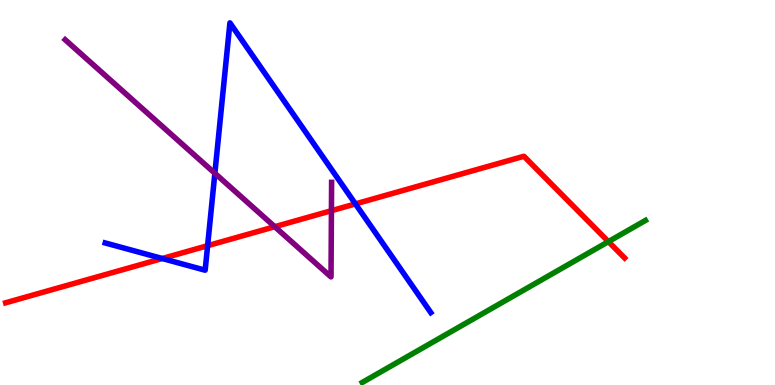[{'lines': ['blue', 'red'], 'intersections': [{'x': 2.09, 'y': 3.29}, {'x': 2.68, 'y': 3.62}, {'x': 4.59, 'y': 4.7}]}, {'lines': ['green', 'red'], 'intersections': [{'x': 7.85, 'y': 3.72}]}, {'lines': ['purple', 'red'], 'intersections': [{'x': 3.55, 'y': 4.11}, {'x': 4.28, 'y': 4.53}]}, {'lines': ['blue', 'green'], 'intersections': []}, {'lines': ['blue', 'purple'], 'intersections': [{'x': 2.77, 'y': 5.5}]}, {'lines': ['green', 'purple'], 'intersections': []}]